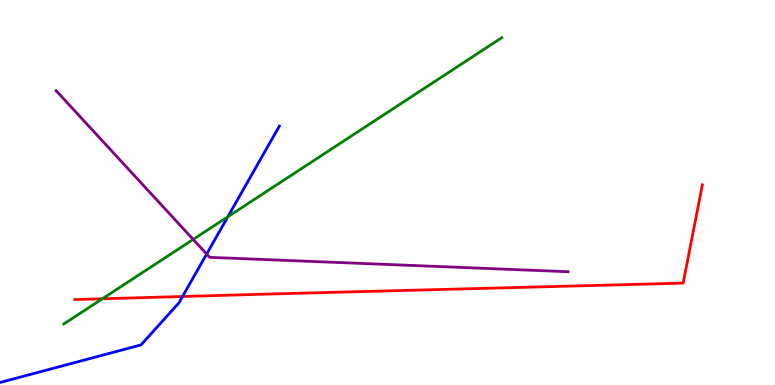[{'lines': ['blue', 'red'], 'intersections': [{'x': 2.36, 'y': 2.3}]}, {'lines': ['green', 'red'], 'intersections': [{'x': 1.32, 'y': 2.24}]}, {'lines': ['purple', 'red'], 'intersections': []}, {'lines': ['blue', 'green'], 'intersections': [{'x': 2.94, 'y': 4.37}]}, {'lines': ['blue', 'purple'], 'intersections': [{'x': 2.67, 'y': 3.4}]}, {'lines': ['green', 'purple'], 'intersections': [{'x': 2.49, 'y': 3.78}]}]